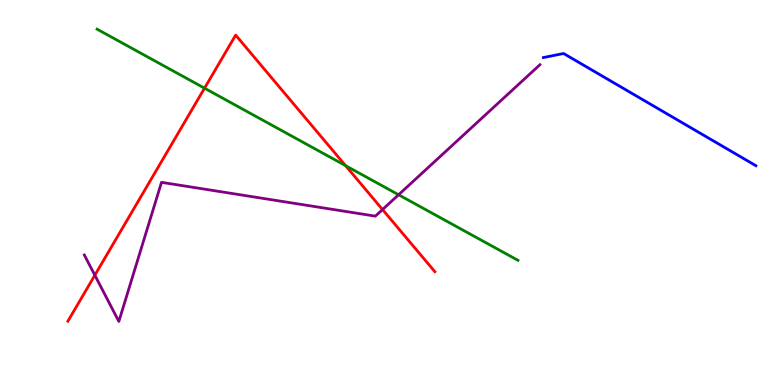[{'lines': ['blue', 'red'], 'intersections': []}, {'lines': ['green', 'red'], 'intersections': [{'x': 2.64, 'y': 7.71}, {'x': 4.46, 'y': 5.7}]}, {'lines': ['purple', 'red'], 'intersections': [{'x': 1.22, 'y': 2.85}, {'x': 4.94, 'y': 4.56}]}, {'lines': ['blue', 'green'], 'intersections': []}, {'lines': ['blue', 'purple'], 'intersections': []}, {'lines': ['green', 'purple'], 'intersections': [{'x': 5.14, 'y': 4.94}]}]